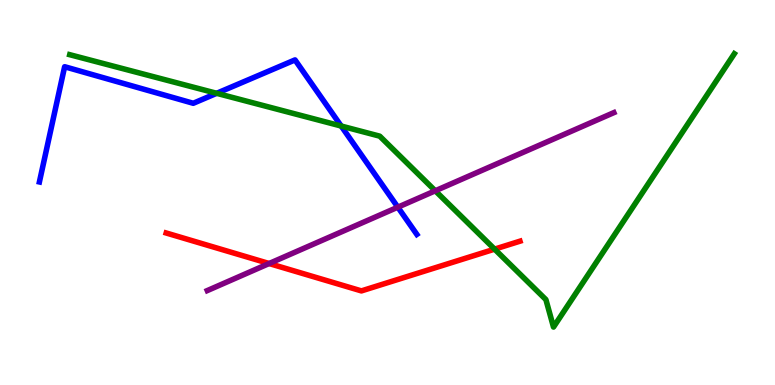[{'lines': ['blue', 'red'], 'intersections': []}, {'lines': ['green', 'red'], 'intersections': [{'x': 6.38, 'y': 3.53}]}, {'lines': ['purple', 'red'], 'intersections': [{'x': 3.47, 'y': 3.16}]}, {'lines': ['blue', 'green'], 'intersections': [{'x': 2.8, 'y': 7.58}, {'x': 4.4, 'y': 6.73}]}, {'lines': ['blue', 'purple'], 'intersections': [{'x': 5.13, 'y': 4.62}]}, {'lines': ['green', 'purple'], 'intersections': [{'x': 5.62, 'y': 5.04}]}]